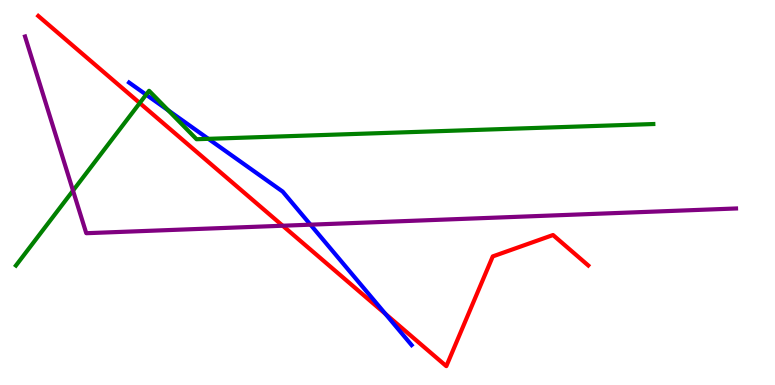[{'lines': ['blue', 'red'], 'intersections': [{'x': 4.97, 'y': 1.85}]}, {'lines': ['green', 'red'], 'intersections': [{'x': 1.8, 'y': 7.32}]}, {'lines': ['purple', 'red'], 'intersections': [{'x': 3.65, 'y': 4.14}]}, {'lines': ['blue', 'green'], 'intersections': [{'x': 1.89, 'y': 7.54}, {'x': 2.17, 'y': 7.13}, {'x': 2.69, 'y': 6.39}]}, {'lines': ['blue', 'purple'], 'intersections': [{'x': 4.01, 'y': 4.16}]}, {'lines': ['green', 'purple'], 'intersections': [{'x': 0.942, 'y': 5.05}]}]